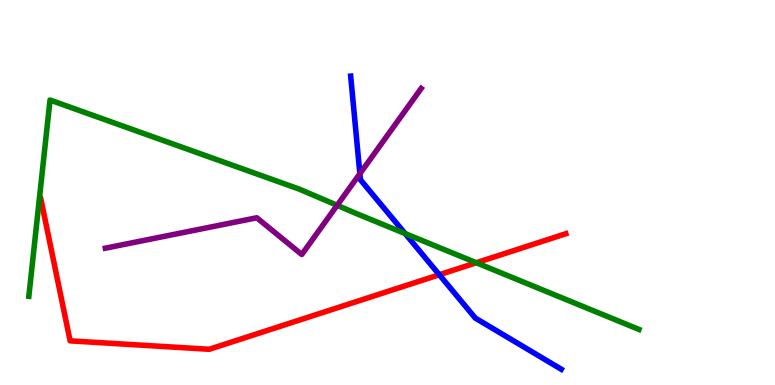[{'lines': ['blue', 'red'], 'intersections': [{'x': 5.67, 'y': 2.86}]}, {'lines': ['green', 'red'], 'intersections': [{'x': 6.15, 'y': 3.18}]}, {'lines': ['purple', 'red'], 'intersections': []}, {'lines': ['blue', 'green'], 'intersections': [{'x': 5.23, 'y': 3.93}]}, {'lines': ['blue', 'purple'], 'intersections': [{'x': 4.64, 'y': 5.49}]}, {'lines': ['green', 'purple'], 'intersections': [{'x': 4.35, 'y': 4.67}]}]